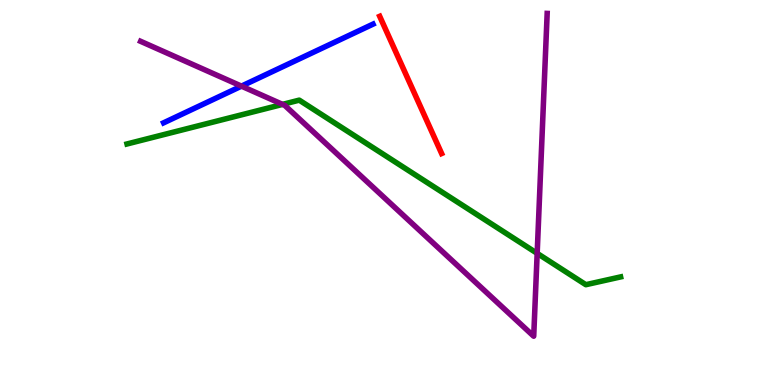[{'lines': ['blue', 'red'], 'intersections': []}, {'lines': ['green', 'red'], 'intersections': []}, {'lines': ['purple', 'red'], 'intersections': []}, {'lines': ['blue', 'green'], 'intersections': []}, {'lines': ['blue', 'purple'], 'intersections': [{'x': 3.12, 'y': 7.76}]}, {'lines': ['green', 'purple'], 'intersections': [{'x': 3.65, 'y': 7.29}, {'x': 6.93, 'y': 3.42}]}]